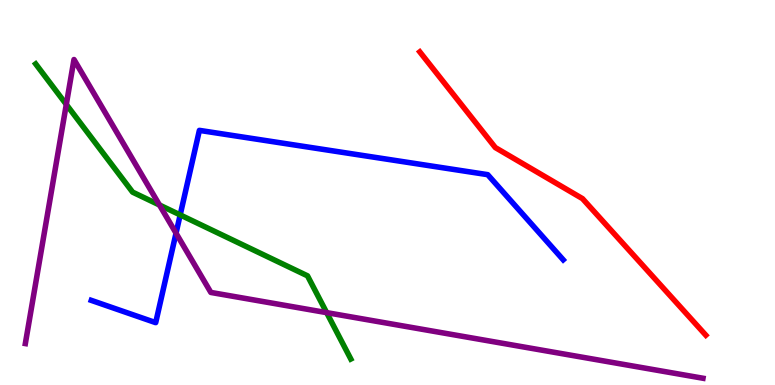[{'lines': ['blue', 'red'], 'intersections': []}, {'lines': ['green', 'red'], 'intersections': []}, {'lines': ['purple', 'red'], 'intersections': []}, {'lines': ['blue', 'green'], 'intersections': [{'x': 2.32, 'y': 4.42}]}, {'lines': ['blue', 'purple'], 'intersections': [{'x': 2.27, 'y': 3.94}]}, {'lines': ['green', 'purple'], 'intersections': [{'x': 0.855, 'y': 7.29}, {'x': 2.06, 'y': 4.68}, {'x': 4.22, 'y': 1.88}]}]